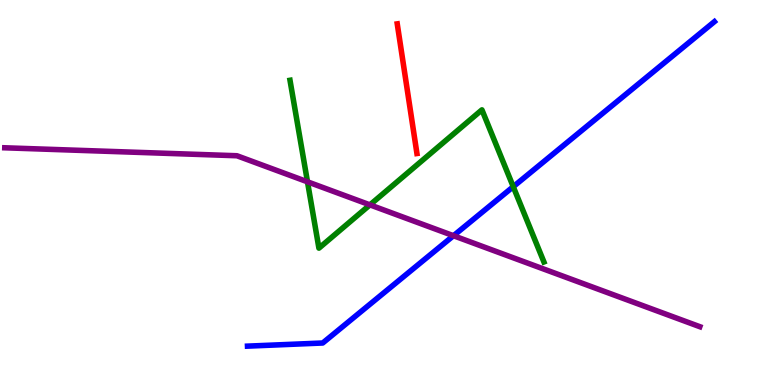[{'lines': ['blue', 'red'], 'intersections': []}, {'lines': ['green', 'red'], 'intersections': []}, {'lines': ['purple', 'red'], 'intersections': []}, {'lines': ['blue', 'green'], 'intersections': [{'x': 6.62, 'y': 5.15}]}, {'lines': ['blue', 'purple'], 'intersections': [{'x': 5.85, 'y': 3.88}]}, {'lines': ['green', 'purple'], 'intersections': [{'x': 3.97, 'y': 5.28}, {'x': 4.77, 'y': 4.68}]}]